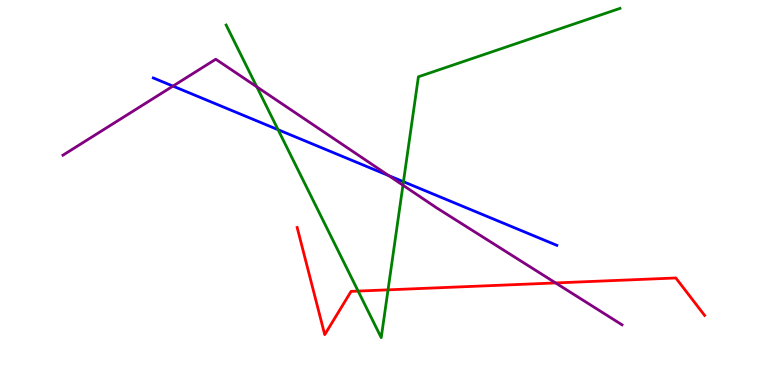[{'lines': ['blue', 'red'], 'intersections': []}, {'lines': ['green', 'red'], 'intersections': [{'x': 4.62, 'y': 2.44}, {'x': 5.01, 'y': 2.47}]}, {'lines': ['purple', 'red'], 'intersections': [{'x': 7.17, 'y': 2.65}]}, {'lines': ['blue', 'green'], 'intersections': [{'x': 3.59, 'y': 6.63}, {'x': 5.21, 'y': 5.28}]}, {'lines': ['blue', 'purple'], 'intersections': [{'x': 2.23, 'y': 7.76}, {'x': 5.01, 'y': 5.44}]}, {'lines': ['green', 'purple'], 'intersections': [{'x': 3.31, 'y': 7.74}, {'x': 5.2, 'y': 5.19}]}]